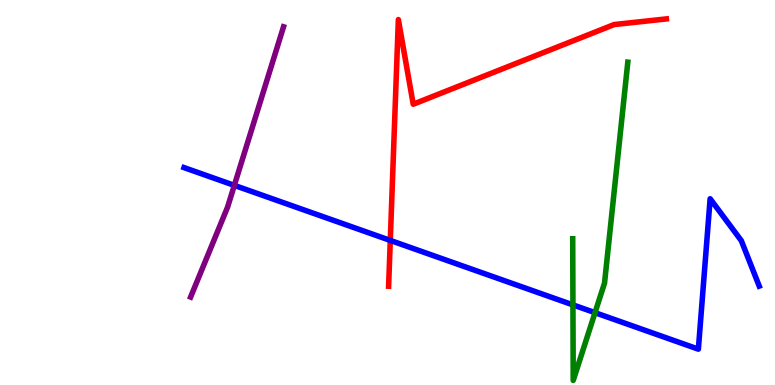[{'lines': ['blue', 'red'], 'intersections': [{'x': 5.04, 'y': 3.76}]}, {'lines': ['green', 'red'], 'intersections': []}, {'lines': ['purple', 'red'], 'intersections': []}, {'lines': ['blue', 'green'], 'intersections': [{'x': 7.39, 'y': 2.08}, {'x': 7.68, 'y': 1.88}]}, {'lines': ['blue', 'purple'], 'intersections': [{'x': 3.02, 'y': 5.19}]}, {'lines': ['green', 'purple'], 'intersections': []}]